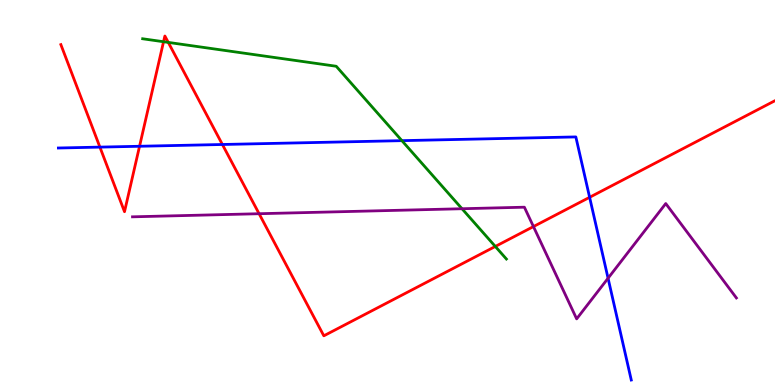[{'lines': ['blue', 'red'], 'intersections': [{'x': 1.29, 'y': 6.18}, {'x': 1.8, 'y': 6.2}, {'x': 2.87, 'y': 6.25}, {'x': 7.61, 'y': 4.88}]}, {'lines': ['green', 'red'], 'intersections': [{'x': 2.11, 'y': 8.92}, {'x': 2.17, 'y': 8.9}, {'x': 6.39, 'y': 3.6}]}, {'lines': ['purple', 'red'], 'intersections': [{'x': 3.34, 'y': 4.45}, {'x': 6.88, 'y': 4.12}]}, {'lines': ['blue', 'green'], 'intersections': [{'x': 5.19, 'y': 6.35}]}, {'lines': ['blue', 'purple'], 'intersections': [{'x': 7.85, 'y': 2.77}]}, {'lines': ['green', 'purple'], 'intersections': [{'x': 5.96, 'y': 4.58}]}]